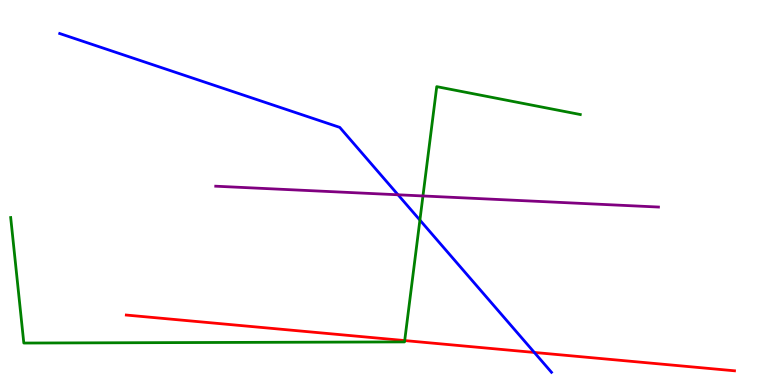[{'lines': ['blue', 'red'], 'intersections': [{'x': 6.89, 'y': 0.845}]}, {'lines': ['green', 'red'], 'intersections': [{'x': 5.22, 'y': 1.15}]}, {'lines': ['purple', 'red'], 'intersections': []}, {'lines': ['blue', 'green'], 'intersections': [{'x': 5.42, 'y': 4.28}]}, {'lines': ['blue', 'purple'], 'intersections': [{'x': 5.14, 'y': 4.94}]}, {'lines': ['green', 'purple'], 'intersections': [{'x': 5.46, 'y': 4.91}]}]